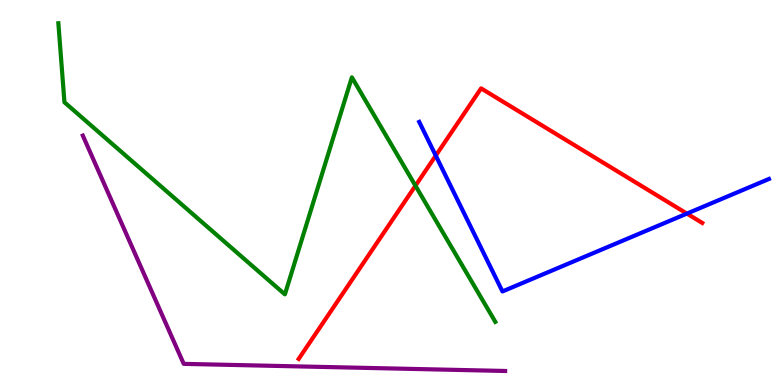[{'lines': ['blue', 'red'], 'intersections': [{'x': 5.62, 'y': 5.96}, {'x': 8.86, 'y': 4.45}]}, {'lines': ['green', 'red'], 'intersections': [{'x': 5.36, 'y': 5.18}]}, {'lines': ['purple', 'red'], 'intersections': []}, {'lines': ['blue', 'green'], 'intersections': []}, {'lines': ['blue', 'purple'], 'intersections': []}, {'lines': ['green', 'purple'], 'intersections': []}]